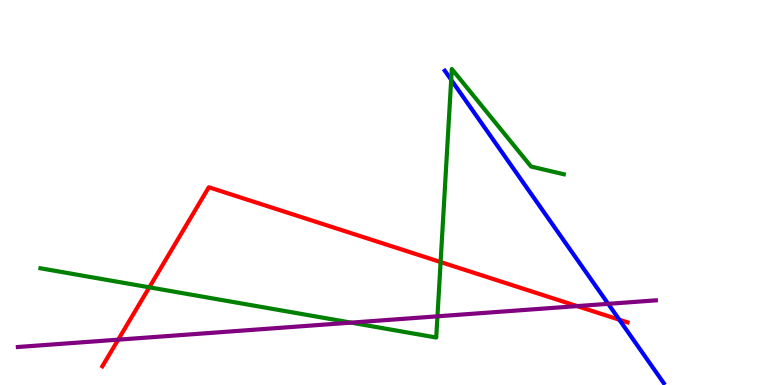[{'lines': ['blue', 'red'], 'intersections': [{'x': 7.99, 'y': 1.7}]}, {'lines': ['green', 'red'], 'intersections': [{'x': 1.93, 'y': 2.54}, {'x': 5.69, 'y': 3.19}]}, {'lines': ['purple', 'red'], 'intersections': [{'x': 1.53, 'y': 1.18}, {'x': 7.45, 'y': 2.05}]}, {'lines': ['blue', 'green'], 'intersections': [{'x': 5.82, 'y': 7.93}]}, {'lines': ['blue', 'purple'], 'intersections': [{'x': 7.85, 'y': 2.11}]}, {'lines': ['green', 'purple'], 'intersections': [{'x': 4.53, 'y': 1.62}, {'x': 5.64, 'y': 1.78}]}]